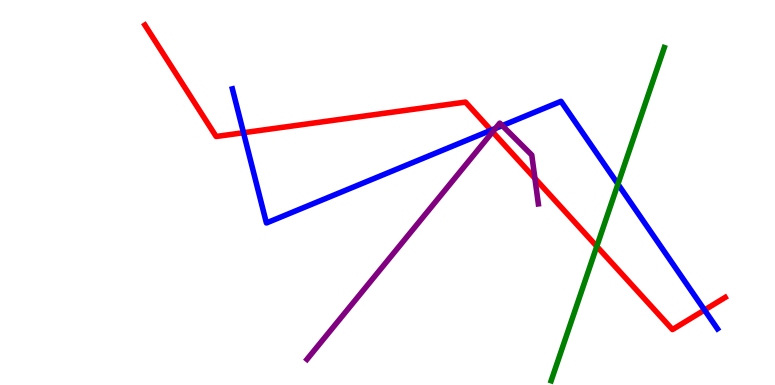[{'lines': ['blue', 'red'], 'intersections': [{'x': 3.14, 'y': 6.55}, {'x': 6.34, 'y': 6.62}, {'x': 9.09, 'y': 1.95}]}, {'lines': ['green', 'red'], 'intersections': [{'x': 7.7, 'y': 3.6}]}, {'lines': ['purple', 'red'], 'intersections': [{'x': 6.36, 'y': 6.57}, {'x': 6.9, 'y': 5.37}]}, {'lines': ['blue', 'green'], 'intersections': [{'x': 7.97, 'y': 5.22}]}, {'lines': ['blue', 'purple'], 'intersections': [{'x': 6.39, 'y': 6.66}, {'x': 6.48, 'y': 6.74}]}, {'lines': ['green', 'purple'], 'intersections': []}]